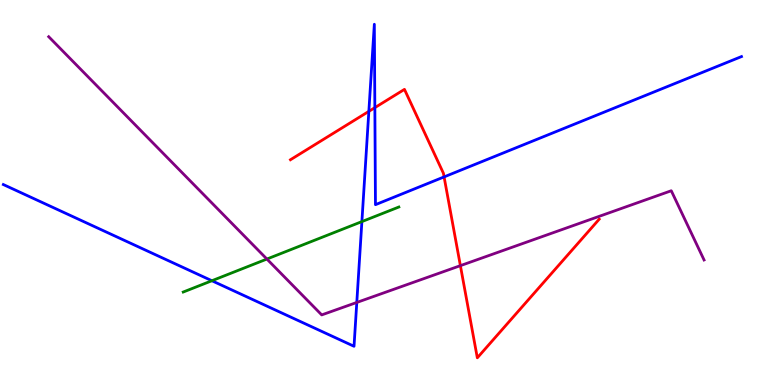[{'lines': ['blue', 'red'], 'intersections': [{'x': 4.76, 'y': 7.11}, {'x': 4.84, 'y': 7.2}, {'x': 5.73, 'y': 5.41}]}, {'lines': ['green', 'red'], 'intersections': []}, {'lines': ['purple', 'red'], 'intersections': [{'x': 5.94, 'y': 3.1}]}, {'lines': ['blue', 'green'], 'intersections': [{'x': 2.73, 'y': 2.71}, {'x': 4.67, 'y': 4.24}]}, {'lines': ['blue', 'purple'], 'intersections': [{'x': 4.6, 'y': 2.14}]}, {'lines': ['green', 'purple'], 'intersections': [{'x': 3.44, 'y': 3.27}]}]